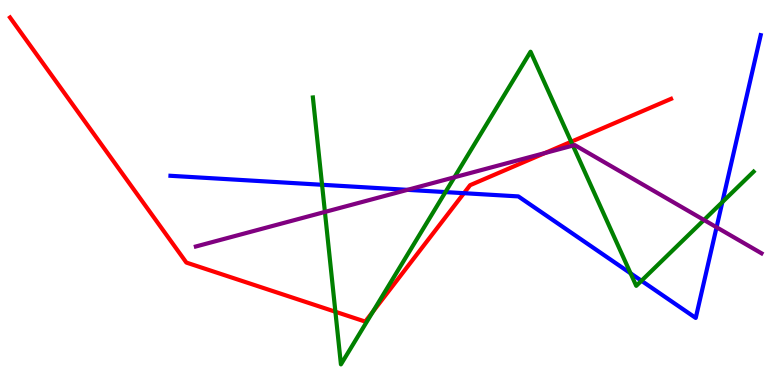[{'lines': ['blue', 'red'], 'intersections': [{'x': 5.99, 'y': 4.98}]}, {'lines': ['green', 'red'], 'intersections': [{'x': 4.33, 'y': 1.9}, {'x': 4.81, 'y': 1.91}, {'x': 7.37, 'y': 6.32}]}, {'lines': ['purple', 'red'], 'intersections': [{'x': 7.03, 'y': 6.02}]}, {'lines': ['blue', 'green'], 'intersections': [{'x': 4.16, 'y': 5.2}, {'x': 5.75, 'y': 5.01}, {'x': 8.14, 'y': 2.9}, {'x': 8.28, 'y': 2.71}, {'x': 9.32, 'y': 4.75}]}, {'lines': ['blue', 'purple'], 'intersections': [{'x': 5.26, 'y': 5.07}, {'x': 9.25, 'y': 4.1}]}, {'lines': ['green', 'purple'], 'intersections': [{'x': 4.19, 'y': 4.5}, {'x': 5.86, 'y': 5.4}, {'x': 7.39, 'y': 6.22}, {'x': 9.08, 'y': 4.29}]}]